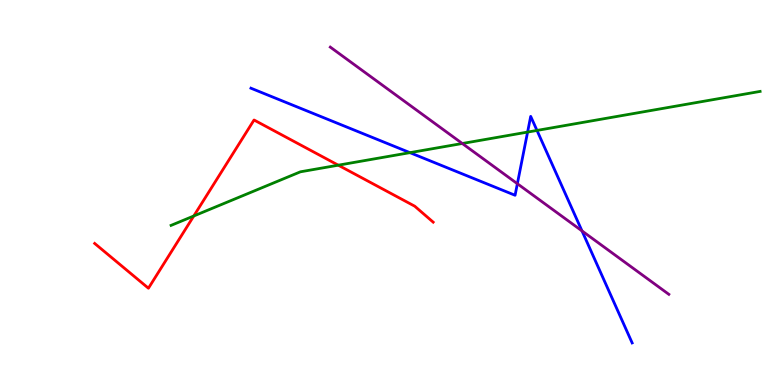[{'lines': ['blue', 'red'], 'intersections': []}, {'lines': ['green', 'red'], 'intersections': [{'x': 2.5, 'y': 4.39}, {'x': 4.36, 'y': 5.71}]}, {'lines': ['purple', 'red'], 'intersections': []}, {'lines': ['blue', 'green'], 'intersections': [{'x': 5.29, 'y': 6.04}, {'x': 6.81, 'y': 6.57}, {'x': 6.93, 'y': 6.61}]}, {'lines': ['blue', 'purple'], 'intersections': [{'x': 6.68, 'y': 5.23}, {'x': 7.51, 'y': 4.0}]}, {'lines': ['green', 'purple'], 'intersections': [{'x': 5.97, 'y': 6.27}]}]